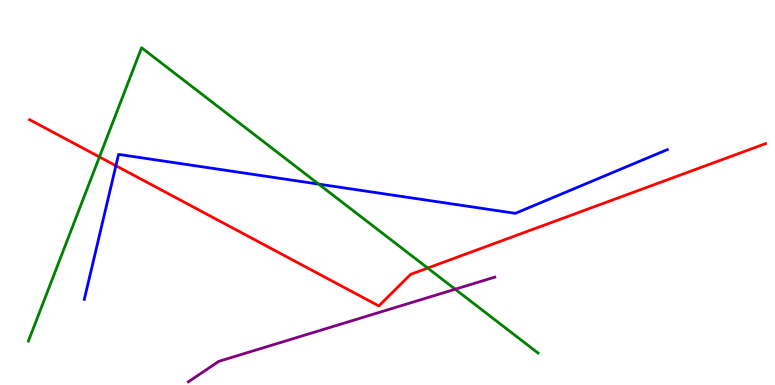[{'lines': ['blue', 'red'], 'intersections': [{'x': 1.5, 'y': 5.7}]}, {'lines': ['green', 'red'], 'intersections': [{'x': 1.28, 'y': 5.92}, {'x': 5.52, 'y': 3.04}]}, {'lines': ['purple', 'red'], 'intersections': []}, {'lines': ['blue', 'green'], 'intersections': [{'x': 4.11, 'y': 5.22}]}, {'lines': ['blue', 'purple'], 'intersections': []}, {'lines': ['green', 'purple'], 'intersections': [{'x': 5.87, 'y': 2.49}]}]